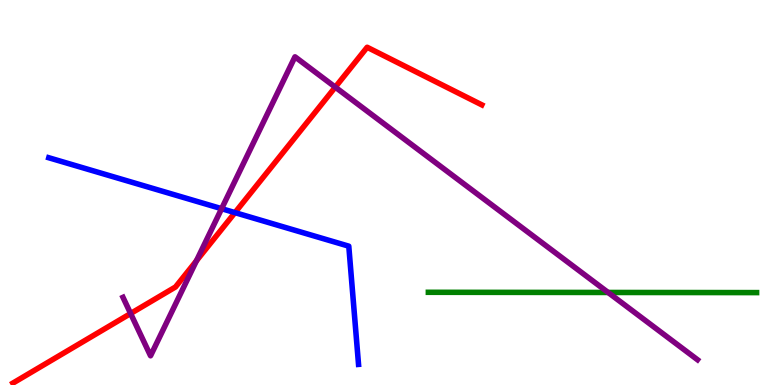[{'lines': ['blue', 'red'], 'intersections': [{'x': 3.03, 'y': 4.48}]}, {'lines': ['green', 'red'], 'intersections': []}, {'lines': ['purple', 'red'], 'intersections': [{'x': 1.69, 'y': 1.86}, {'x': 2.53, 'y': 3.23}, {'x': 4.33, 'y': 7.74}]}, {'lines': ['blue', 'green'], 'intersections': []}, {'lines': ['blue', 'purple'], 'intersections': [{'x': 2.86, 'y': 4.58}]}, {'lines': ['green', 'purple'], 'intersections': [{'x': 7.85, 'y': 2.4}]}]